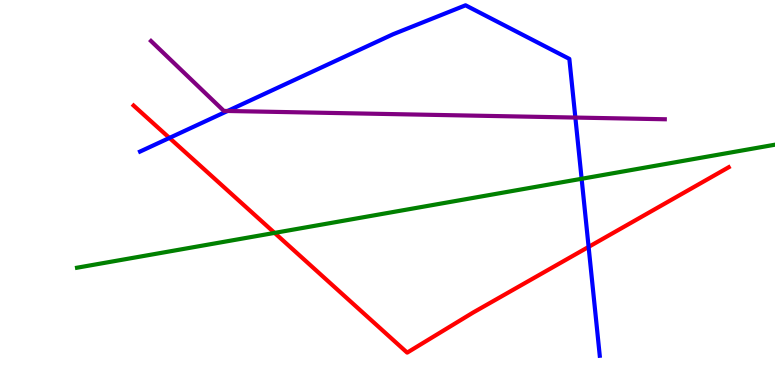[{'lines': ['blue', 'red'], 'intersections': [{'x': 2.19, 'y': 6.42}, {'x': 7.59, 'y': 3.59}]}, {'lines': ['green', 'red'], 'intersections': [{'x': 3.54, 'y': 3.95}]}, {'lines': ['purple', 'red'], 'intersections': []}, {'lines': ['blue', 'green'], 'intersections': [{'x': 7.5, 'y': 5.36}]}, {'lines': ['blue', 'purple'], 'intersections': [{'x': 2.94, 'y': 7.12}, {'x': 7.42, 'y': 6.95}]}, {'lines': ['green', 'purple'], 'intersections': []}]